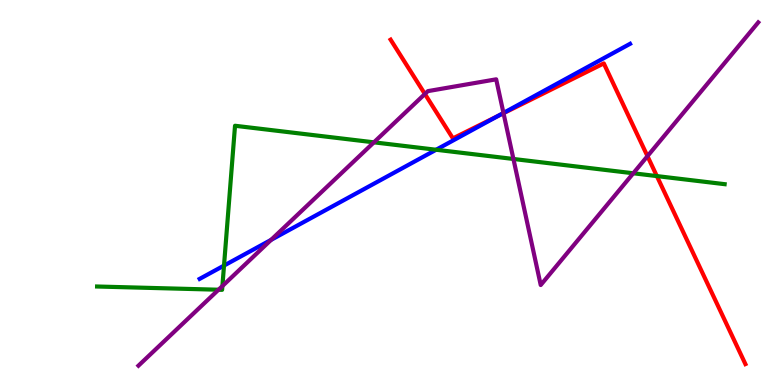[{'lines': ['blue', 'red'], 'intersections': [{'x': 6.42, 'y': 6.98}]}, {'lines': ['green', 'red'], 'intersections': [{'x': 8.48, 'y': 5.43}]}, {'lines': ['purple', 'red'], 'intersections': [{'x': 5.48, 'y': 7.56}, {'x': 6.5, 'y': 7.06}, {'x': 8.35, 'y': 5.94}]}, {'lines': ['blue', 'green'], 'intersections': [{'x': 2.89, 'y': 3.1}, {'x': 5.63, 'y': 6.11}]}, {'lines': ['blue', 'purple'], 'intersections': [{'x': 3.5, 'y': 3.77}, {'x': 6.5, 'y': 7.07}]}, {'lines': ['green', 'purple'], 'intersections': [{'x': 2.82, 'y': 2.47}, {'x': 2.87, 'y': 2.57}, {'x': 4.82, 'y': 6.3}, {'x': 6.62, 'y': 5.87}, {'x': 8.17, 'y': 5.5}]}]